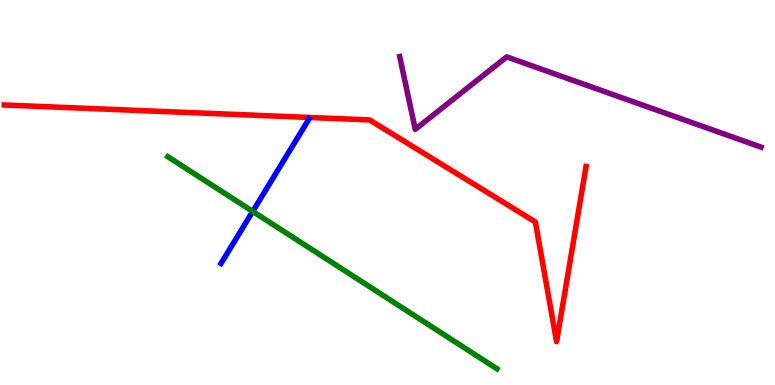[{'lines': ['blue', 'red'], 'intersections': []}, {'lines': ['green', 'red'], 'intersections': []}, {'lines': ['purple', 'red'], 'intersections': []}, {'lines': ['blue', 'green'], 'intersections': [{'x': 3.26, 'y': 4.51}]}, {'lines': ['blue', 'purple'], 'intersections': []}, {'lines': ['green', 'purple'], 'intersections': []}]